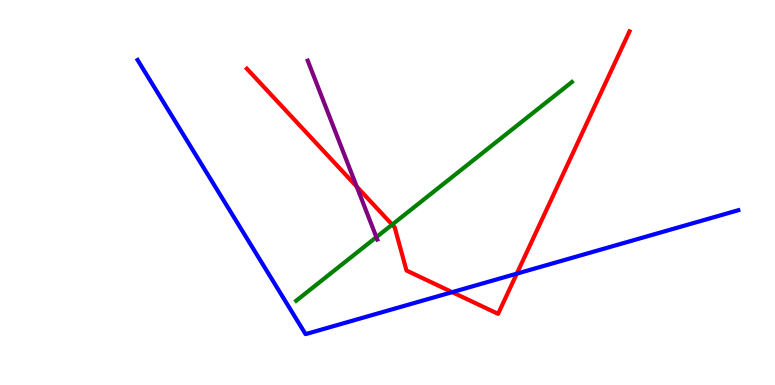[{'lines': ['blue', 'red'], 'intersections': [{'x': 5.83, 'y': 2.41}, {'x': 6.67, 'y': 2.89}]}, {'lines': ['green', 'red'], 'intersections': [{'x': 5.06, 'y': 4.17}]}, {'lines': ['purple', 'red'], 'intersections': [{'x': 4.6, 'y': 5.15}]}, {'lines': ['blue', 'green'], 'intersections': []}, {'lines': ['blue', 'purple'], 'intersections': []}, {'lines': ['green', 'purple'], 'intersections': [{'x': 4.86, 'y': 3.84}]}]